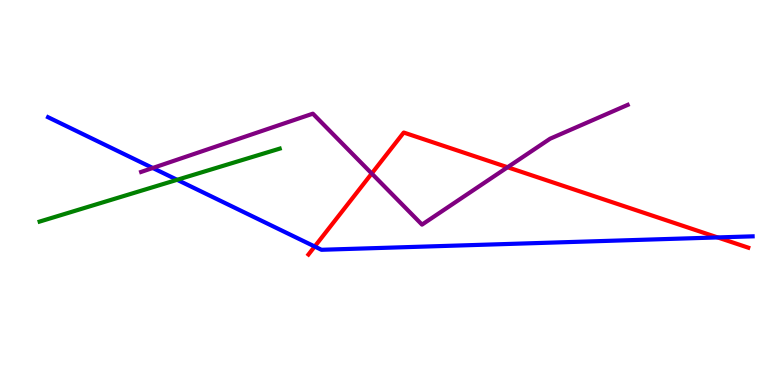[{'lines': ['blue', 'red'], 'intersections': [{'x': 4.06, 'y': 3.6}, {'x': 9.26, 'y': 3.83}]}, {'lines': ['green', 'red'], 'intersections': []}, {'lines': ['purple', 'red'], 'intersections': [{'x': 4.8, 'y': 5.49}, {'x': 6.55, 'y': 5.66}]}, {'lines': ['blue', 'green'], 'intersections': [{'x': 2.29, 'y': 5.33}]}, {'lines': ['blue', 'purple'], 'intersections': [{'x': 1.97, 'y': 5.64}]}, {'lines': ['green', 'purple'], 'intersections': []}]